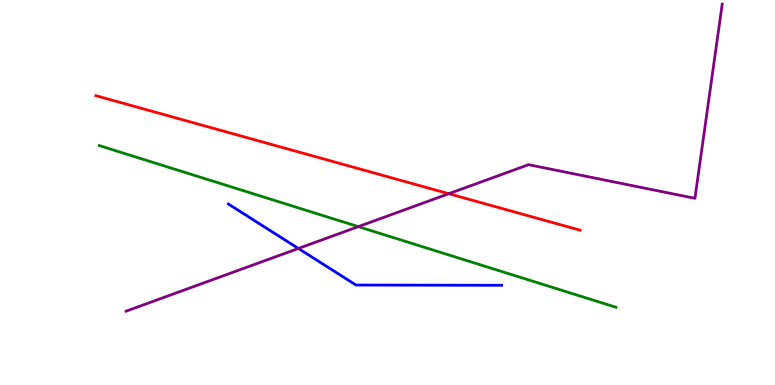[{'lines': ['blue', 'red'], 'intersections': []}, {'lines': ['green', 'red'], 'intersections': []}, {'lines': ['purple', 'red'], 'intersections': [{'x': 5.79, 'y': 4.97}]}, {'lines': ['blue', 'green'], 'intersections': []}, {'lines': ['blue', 'purple'], 'intersections': [{'x': 3.85, 'y': 3.55}]}, {'lines': ['green', 'purple'], 'intersections': [{'x': 4.62, 'y': 4.11}]}]